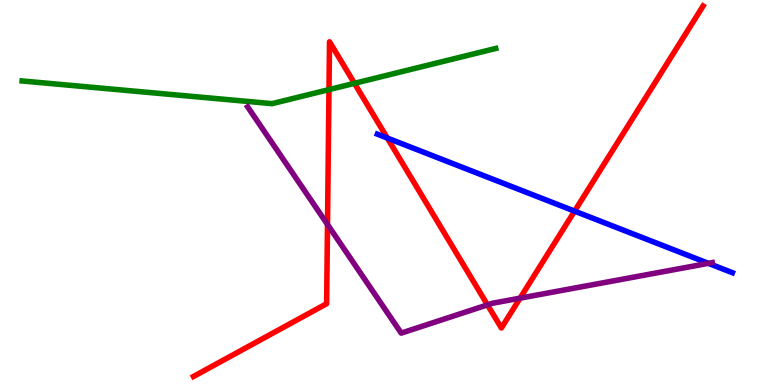[{'lines': ['blue', 'red'], 'intersections': [{'x': 5.0, 'y': 6.41}, {'x': 7.41, 'y': 4.52}]}, {'lines': ['green', 'red'], 'intersections': [{'x': 4.24, 'y': 7.67}, {'x': 4.57, 'y': 7.84}]}, {'lines': ['purple', 'red'], 'intersections': [{'x': 4.23, 'y': 4.17}, {'x': 6.29, 'y': 2.08}, {'x': 6.71, 'y': 2.26}]}, {'lines': ['blue', 'green'], 'intersections': []}, {'lines': ['blue', 'purple'], 'intersections': [{'x': 9.14, 'y': 3.16}]}, {'lines': ['green', 'purple'], 'intersections': []}]